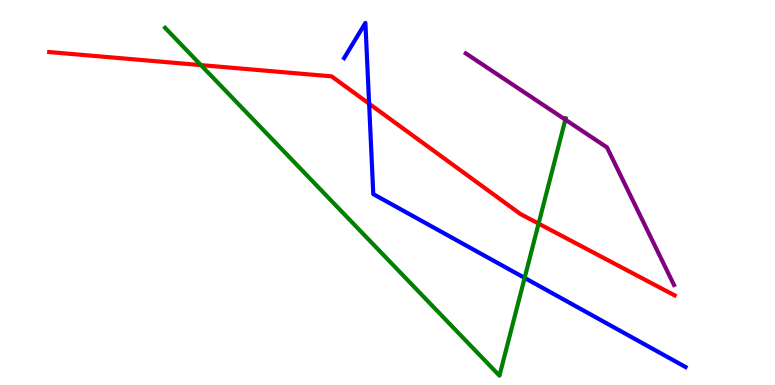[{'lines': ['blue', 'red'], 'intersections': [{'x': 4.76, 'y': 7.31}]}, {'lines': ['green', 'red'], 'intersections': [{'x': 2.59, 'y': 8.31}, {'x': 6.95, 'y': 4.19}]}, {'lines': ['purple', 'red'], 'intersections': []}, {'lines': ['blue', 'green'], 'intersections': [{'x': 6.77, 'y': 2.78}]}, {'lines': ['blue', 'purple'], 'intersections': []}, {'lines': ['green', 'purple'], 'intersections': [{'x': 7.29, 'y': 6.89}]}]